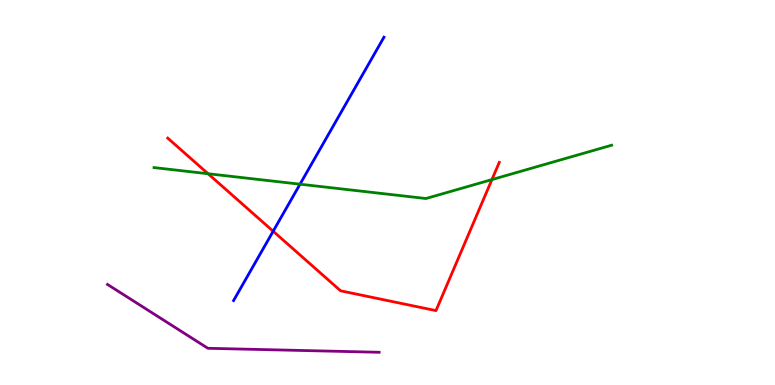[{'lines': ['blue', 'red'], 'intersections': [{'x': 3.52, 'y': 3.99}]}, {'lines': ['green', 'red'], 'intersections': [{'x': 2.68, 'y': 5.49}, {'x': 6.35, 'y': 5.34}]}, {'lines': ['purple', 'red'], 'intersections': []}, {'lines': ['blue', 'green'], 'intersections': [{'x': 3.87, 'y': 5.22}]}, {'lines': ['blue', 'purple'], 'intersections': []}, {'lines': ['green', 'purple'], 'intersections': []}]